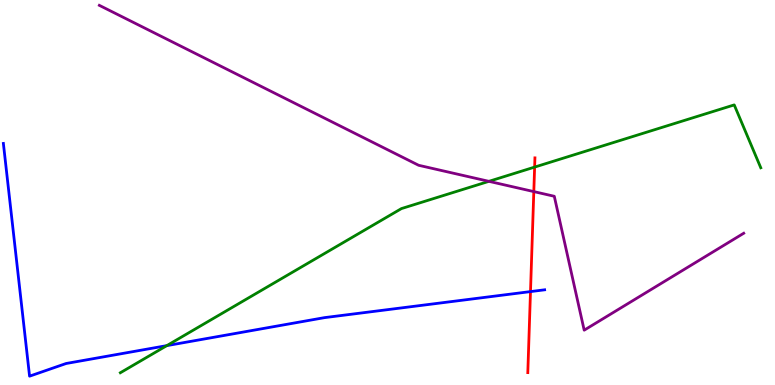[{'lines': ['blue', 'red'], 'intersections': [{'x': 6.85, 'y': 2.43}]}, {'lines': ['green', 'red'], 'intersections': [{'x': 6.9, 'y': 5.66}]}, {'lines': ['purple', 'red'], 'intersections': [{'x': 6.89, 'y': 5.02}]}, {'lines': ['blue', 'green'], 'intersections': [{'x': 2.15, 'y': 1.02}]}, {'lines': ['blue', 'purple'], 'intersections': []}, {'lines': ['green', 'purple'], 'intersections': [{'x': 6.31, 'y': 5.29}]}]